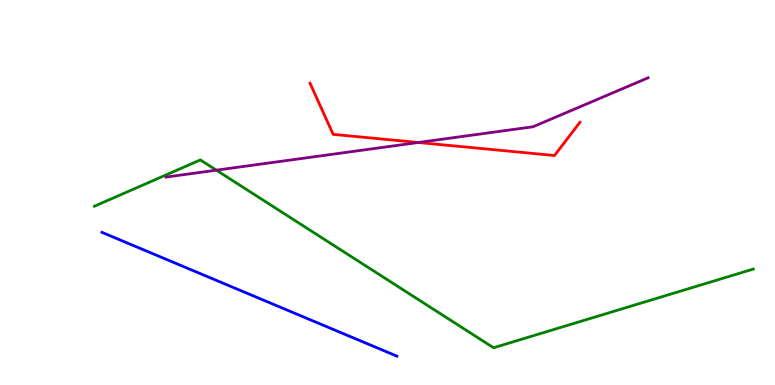[{'lines': ['blue', 'red'], 'intersections': []}, {'lines': ['green', 'red'], 'intersections': []}, {'lines': ['purple', 'red'], 'intersections': [{'x': 5.4, 'y': 6.3}]}, {'lines': ['blue', 'green'], 'intersections': []}, {'lines': ['blue', 'purple'], 'intersections': []}, {'lines': ['green', 'purple'], 'intersections': [{'x': 2.79, 'y': 5.58}]}]